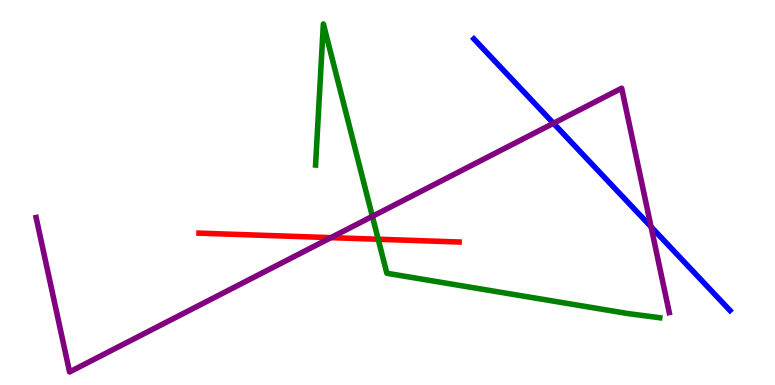[{'lines': ['blue', 'red'], 'intersections': []}, {'lines': ['green', 'red'], 'intersections': [{'x': 4.88, 'y': 3.79}]}, {'lines': ['purple', 'red'], 'intersections': [{'x': 4.27, 'y': 3.83}]}, {'lines': ['blue', 'green'], 'intersections': []}, {'lines': ['blue', 'purple'], 'intersections': [{'x': 7.14, 'y': 6.8}, {'x': 8.4, 'y': 4.11}]}, {'lines': ['green', 'purple'], 'intersections': [{'x': 4.8, 'y': 4.38}]}]